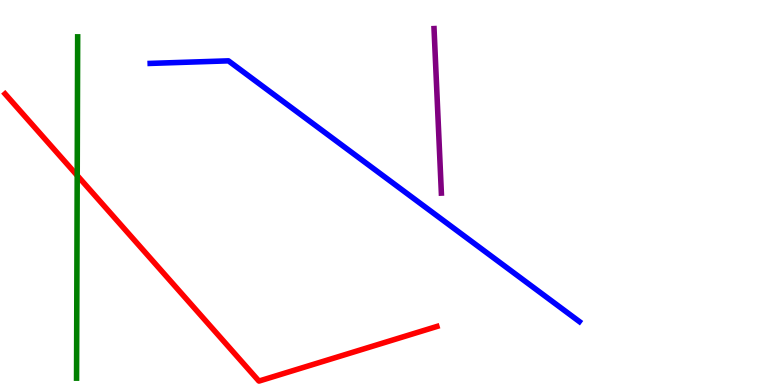[{'lines': ['blue', 'red'], 'intersections': []}, {'lines': ['green', 'red'], 'intersections': [{'x': 0.996, 'y': 5.44}]}, {'lines': ['purple', 'red'], 'intersections': []}, {'lines': ['blue', 'green'], 'intersections': []}, {'lines': ['blue', 'purple'], 'intersections': []}, {'lines': ['green', 'purple'], 'intersections': []}]